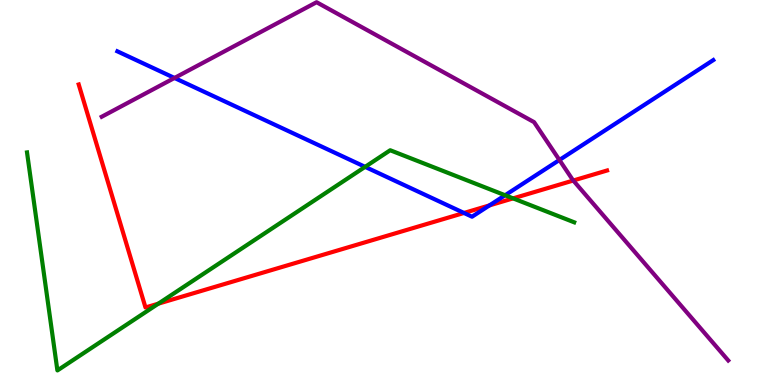[{'lines': ['blue', 'red'], 'intersections': [{'x': 5.99, 'y': 4.47}, {'x': 6.32, 'y': 4.67}]}, {'lines': ['green', 'red'], 'intersections': [{'x': 2.04, 'y': 2.11}, {'x': 6.62, 'y': 4.85}]}, {'lines': ['purple', 'red'], 'intersections': [{'x': 7.4, 'y': 5.31}]}, {'lines': ['blue', 'green'], 'intersections': [{'x': 4.71, 'y': 5.67}, {'x': 6.52, 'y': 4.93}]}, {'lines': ['blue', 'purple'], 'intersections': [{'x': 2.25, 'y': 7.98}, {'x': 7.22, 'y': 5.84}]}, {'lines': ['green', 'purple'], 'intersections': []}]